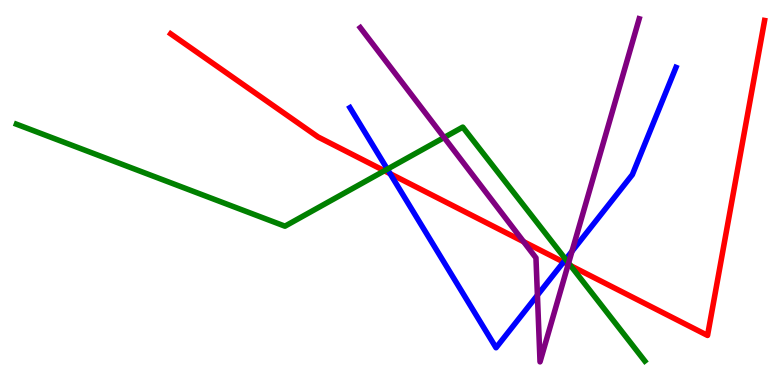[{'lines': ['blue', 'red'], 'intersections': [{'x': 5.03, 'y': 5.49}, {'x': 7.27, 'y': 3.19}]}, {'lines': ['green', 'red'], 'intersections': [{'x': 4.96, 'y': 5.56}, {'x': 7.36, 'y': 3.1}]}, {'lines': ['purple', 'red'], 'intersections': [{'x': 6.76, 'y': 3.72}, {'x': 7.33, 'y': 3.13}]}, {'lines': ['blue', 'green'], 'intersections': [{'x': 5.0, 'y': 5.61}, {'x': 7.3, 'y': 3.26}]}, {'lines': ['blue', 'purple'], 'intersections': [{'x': 6.93, 'y': 2.33}, {'x': 7.38, 'y': 3.47}]}, {'lines': ['green', 'purple'], 'intersections': [{'x': 5.73, 'y': 6.43}, {'x': 7.34, 'y': 3.17}]}]